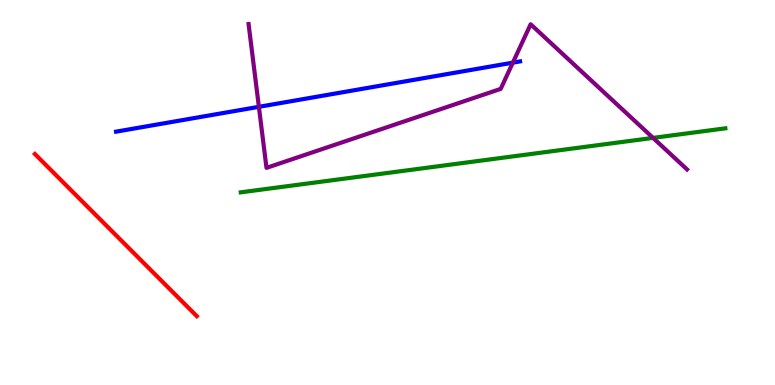[{'lines': ['blue', 'red'], 'intersections': []}, {'lines': ['green', 'red'], 'intersections': []}, {'lines': ['purple', 'red'], 'intersections': []}, {'lines': ['blue', 'green'], 'intersections': []}, {'lines': ['blue', 'purple'], 'intersections': [{'x': 3.34, 'y': 7.23}, {'x': 6.62, 'y': 8.37}]}, {'lines': ['green', 'purple'], 'intersections': [{'x': 8.43, 'y': 6.42}]}]